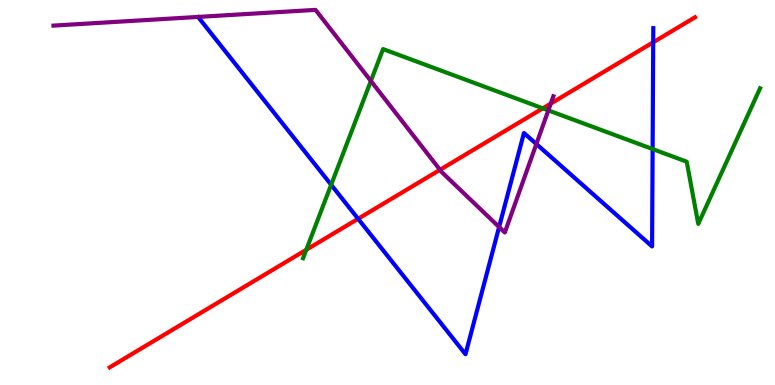[{'lines': ['blue', 'red'], 'intersections': [{'x': 4.62, 'y': 4.32}, {'x': 8.43, 'y': 8.9}]}, {'lines': ['green', 'red'], 'intersections': [{'x': 3.95, 'y': 3.51}, {'x': 7.0, 'y': 7.19}]}, {'lines': ['purple', 'red'], 'intersections': [{'x': 5.68, 'y': 5.59}, {'x': 7.11, 'y': 7.31}]}, {'lines': ['blue', 'green'], 'intersections': [{'x': 4.27, 'y': 5.2}, {'x': 8.42, 'y': 6.13}]}, {'lines': ['blue', 'purple'], 'intersections': [{'x': 6.44, 'y': 4.1}, {'x': 6.92, 'y': 6.26}]}, {'lines': ['green', 'purple'], 'intersections': [{'x': 4.79, 'y': 7.9}, {'x': 7.08, 'y': 7.13}]}]